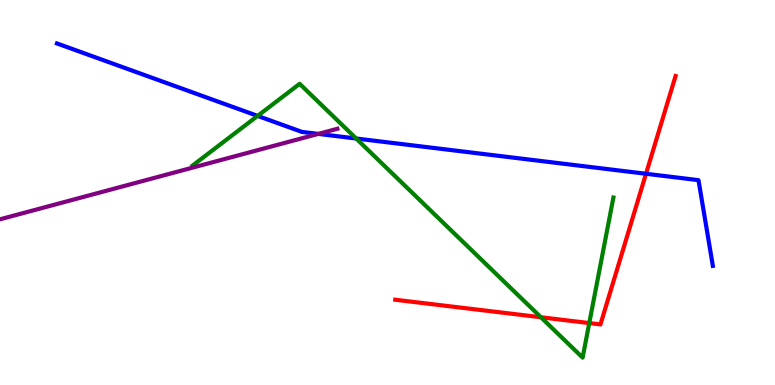[{'lines': ['blue', 'red'], 'intersections': [{'x': 8.34, 'y': 5.49}]}, {'lines': ['green', 'red'], 'intersections': [{'x': 6.98, 'y': 1.76}, {'x': 7.6, 'y': 1.61}]}, {'lines': ['purple', 'red'], 'intersections': []}, {'lines': ['blue', 'green'], 'intersections': [{'x': 3.32, 'y': 6.99}, {'x': 4.6, 'y': 6.4}]}, {'lines': ['blue', 'purple'], 'intersections': [{'x': 4.11, 'y': 6.52}]}, {'lines': ['green', 'purple'], 'intersections': []}]